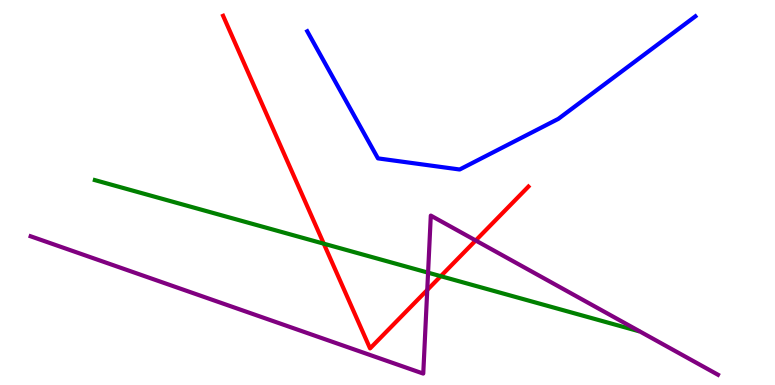[{'lines': ['blue', 'red'], 'intersections': []}, {'lines': ['green', 'red'], 'intersections': [{'x': 4.18, 'y': 3.67}, {'x': 5.69, 'y': 2.83}]}, {'lines': ['purple', 'red'], 'intersections': [{'x': 5.51, 'y': 2.47}, {'x': 6.14, 'y': 3.75}]}, {'lines': ['blue', 'green'], 'intersections': []}, {'lines': ['blue', 'purple'], 'intersections': []}, {'lines': ['green', 'purple'], 'intersections': [{'x': 5.52, 'y': 2.92}]}]